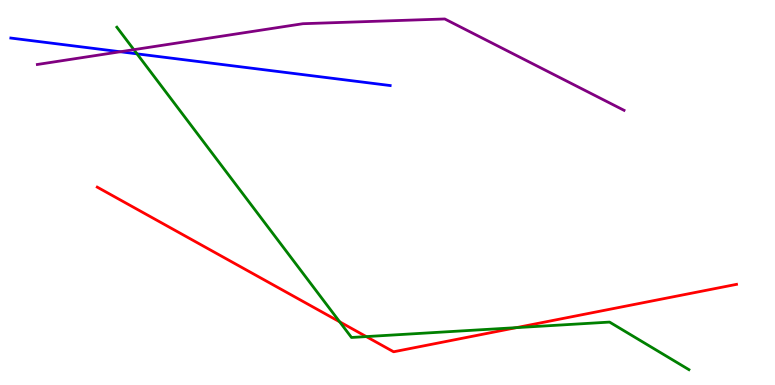[{'lines': ['blue', 'red'], 'intersections': []}, {'lines': ['green', 'red'], 'intersections': [{'x': 4.38, 'y': 1.64}, {'x': 4.73, 'y': 1.26}, {'x': 6.66, 'y': 1.49}]}, {'lines': ['purple', 'red'], 'intersections': []}, {'lines': ['blue', 'green'], 'intersections': [{'x': 1.77, 'y': 8.6}]}, {'lines': ['blue', 'purple'], 'intersections': [{'x': 1.55, 'y': 8.66}]}, {'lines': ['green', 'purple'], 'intersections': [{'x': 1.73, 'y': 8.71}]}]